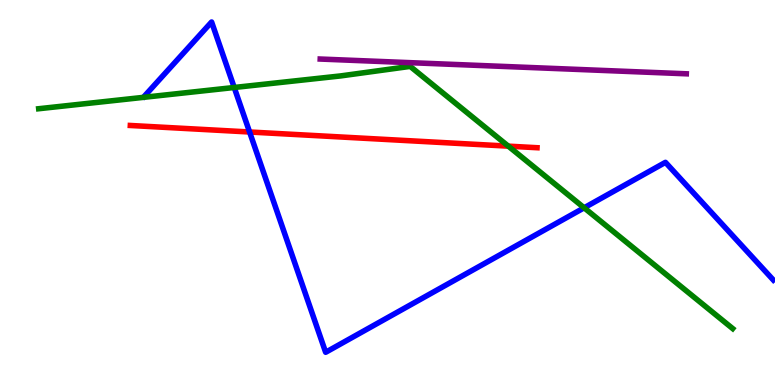[{'lines': ['blue', 'red'], 'intersections': [{'x': 3.22, 'y': 6.57}]}, {'lines': ['green', 'red'], 'intersections': [{'x': 6.56, 'y': 6.2}]}, {'lines': ['purple', 'red'], 'intersections': []}, {'lines': ['blue', 'green'], 'intersections': [{'x': 3.02, 'y': 7.73}, {'x': 7.54, 'y': 4.6}]}, {'lines': ['blue', 'purple'], 'intersections': []}, {'lines': ['green', 'purple'], 'intersections': []}]